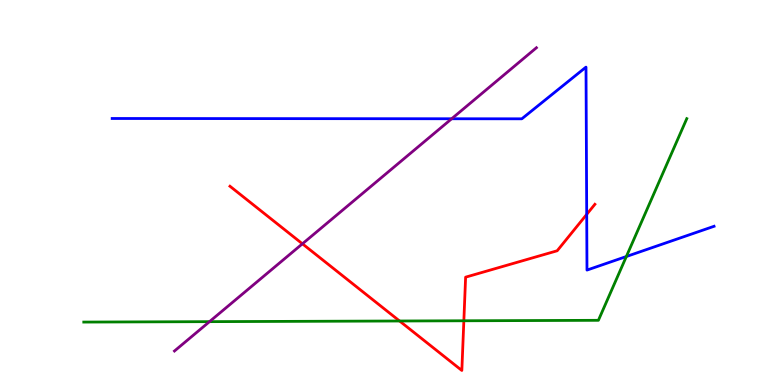[{'lines': ['blue', 'red'], 'intersections': [{'x': 7.57, 'y': 4.43}]}, {'lines': ['green', 'red'], 'intersections': [{'x': 5.16, 'y': 1.66}, {'x': 5.99, 'y': 1.67}]}, {'lines': ['purple', 'red'], 'intersections': [{'x': 3.9, 'y': 3.67}]}, {'lines': ['blue', 'green'], 'intersections': [{'x': 8.08, 'y': 3.34}]}, {'lines': ['blue', 'purple'], 'intersections': [{'x': 5.83, 'y': 6.92}]}, {'lines': ['green', 'purple'], 'intersections': [{'x': 2.7, 'y': 1.65}]}]